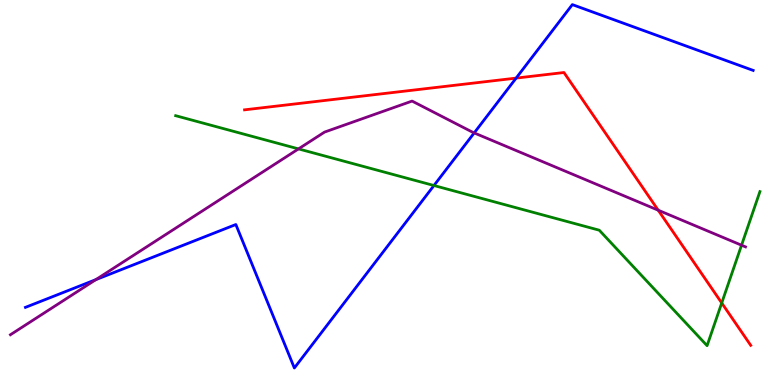[{'lines': ['blue', 'red'], 'intersections': [{'x': 6.66, 'y': 7.97}]}, {'lines': ['green', 'red'], 'intersections': [{'x': 9.31, 'y': 2.13}]}, {'lines': ['purple', 'red'], 'intersections': [{'x': 8.49, 'y': 4.54}]}, {'lines': ['blue', 'green'], 'intersections': [{'x': 5.6, 'y': 5.18}]}, {'lines': ['blue', 'purple'], 'intersections': [{'x': 1.24, 'y': 2.74}, {'x': 6.12, 'y': 6.55}]}, {'lines': ['green', 'purple'], 'intersections': [{'x': 3.85, 'y': 6.13}, {'x': 9.57, 'y': 3.63}]}]